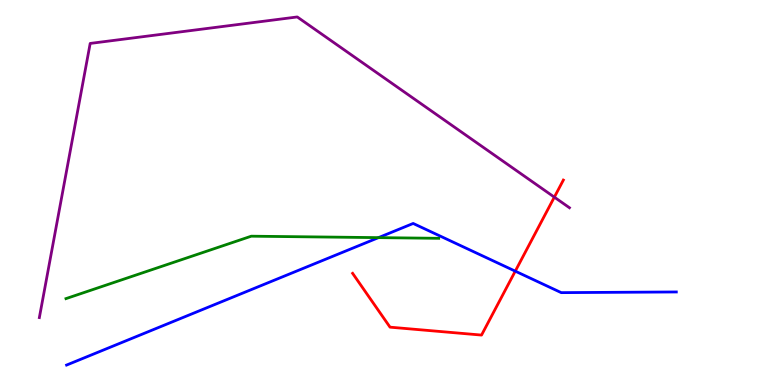[{'lines': ['blue', 'red'], 'intersections': [{'x': 6.65, 'y': 2.96}]}, {'lines': ['green', 'red'], 'intersections': []}, {'lines': ['purple', 'red'], 'intersections': [{'x': 7.15, 'y': 4.88}]}, {'lines': ['blue', 'green'], 'intersections': [{'x': 4.88, 'y': 3.83}]}, {'lines': ['blue', 'purple'], 'intersections': []}, {'lines': ['green', 'purple'], 'intersections': []}]